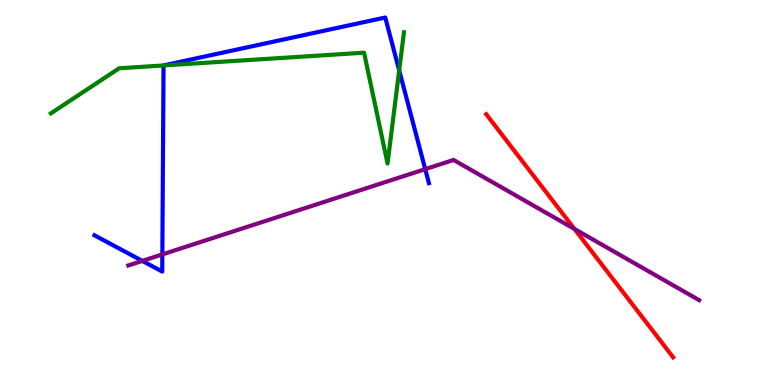[{'lines': ['blue', 'red'], 'intersections': []}, {'lines': ['green', 'red'], 'intersections': []}, {'lines': ['purple', 'red'], 'intersections': [{'x': 7.41, 'y': 4.05}]}, {'lines': ['blue', 'green'], 'intersections': [{'x': 2.11, 'y': 8.3}, {'x': 5.15, 'y': 8.17}]}, {'lines': ['blue', 'purple'], 'intersections': [{'x': 1.84, 'y': 3.22}, {'x': 2.09, 'y': 3.39}, {'x': 5.49, 'y': 5.61}]}, {'lines': ['green', 'purple'], 'intersections': []}]